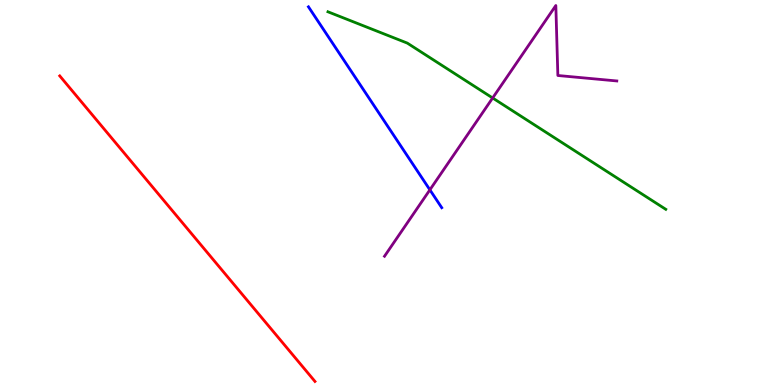[{'lines': ['blue', 'red'], 'intersections': []}, {'lines': ['green', 'red'], 'intersections': []}, {'lines': ['purple', 'red'], 'intersections': []}, {'lines': ['blue', 'green'], 'intersections': []}, {'lines': ['blue', 'purple'], 'intersections': [{'x': 5.55, 'y': 5.07}]}, {'lines': ['green', 'purple'], 'intersections': [{'x': 6.36, 'y': 7.46}]}]